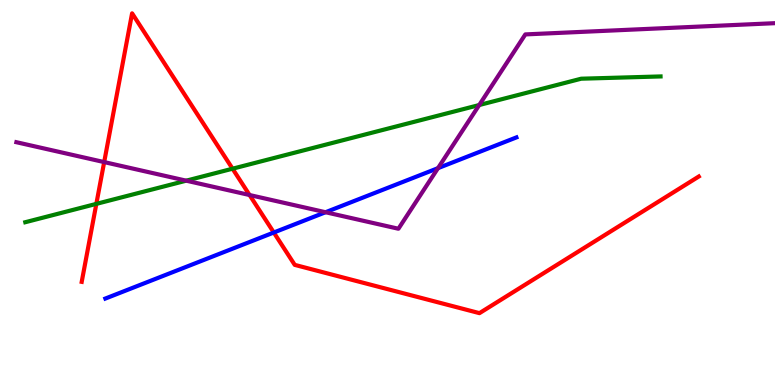[{'lines': ['blue', 'red'], 'intersections': [{'x': 3.53, 'y': 3.96}]}, {'lines': ['green', 'red'], 'intersections': [{'x': 1.24, 'y': 4.7}, {'x': 3.0, 'y': 5.62}]}, {'lines': ['purple', 'red'], 'intersections': [{'x': 1.34, 'y': 5.79}, {'x': 3.22, 'y': 4.93}]}, {'lines': ['blue', 'green'], 'intersections': []}, {'lines': ['blue', 'purple'], 'intersections': [{'x': 4.2, 'y': 4.49}, {'x': 5.65, 'y': 5.63}]}, {'lines': ['green', 'purple'], 'intersections': [{'x': 2.4, 'y': 5.31}, {'x': 6.18, 'y': 7.27}]}]